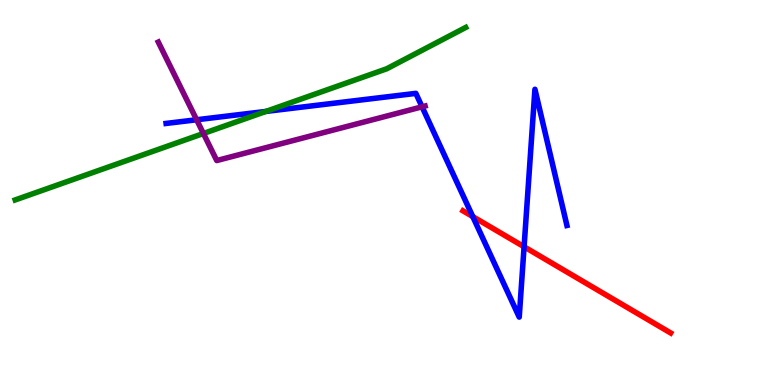[{'lines': ['blue', 'red'], 'intersections': [{'x': 6.1, 'y': 4.37}, {'x': 6.76, 'y': 3.59}]}, {'lines': ['green', 'red'], 'intersections': []}, {'lines': ['purple', 'red'], 'intersections': []}, {'lines': ['blue', 'green'], 'intersections': [{'x': 3.43, 'y': 7.11}]}, {'lines': ['blue', 'purple'], 'intersections': [{'x': 2.54, 'y': 6.89}, {'x': 5.45, 'y': 7.23}]}, {'lines': ['green', 'purple'], 'intersections': [{'x': 2.62, 'y': 6.53}]}]